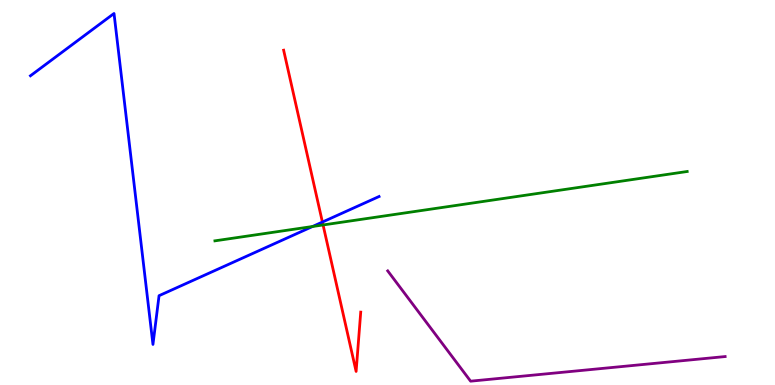[{'lines': ['blue', 'red'], 'intersections': [{'x': 4.16, 'y': 4.23}]}, {'lines': ['green', 'red'], 'intersections': [{'x': 4.17, 'y': 4.16}]}, {'lines': ['purple', 'red'], 'intersections': []}, {'lines': ['blue', 'green'], 'intersections': [{'x': 4.03, 'y': 4.12}]}, {'lines': ['blue', 'purple'], 'intersections': []}, {'lines': ['green', 'purple'], 'intersections': []}]